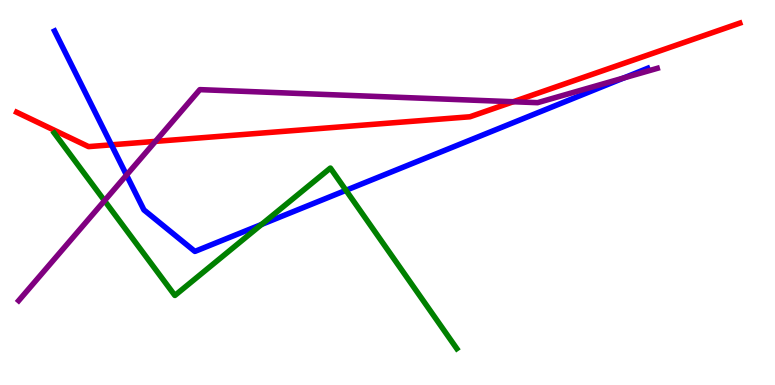[{'lines': ['blue', 'red'], 'intersections': [{'x': 1.44, 'y': 6.24}]}, {'lines': ['green', 'red'], 'intersections': []}, {'lines': ['purple', 'red'], 'intersections': [{'x': 2.01, 'y': 6.33}, {'x': 6.62, 'y': 7.36}]}, {'lines': ['blue', 'green'], 'intersections': [{'x': 3.37, 'y': 4.17}, {'x': 4.46, 'y': 5.06}]}, {'lines': ['blue', 'purple'], 'intersections': [{'x': 1.63, 'y': 5.45}, {'x': 8.05, 'y': 7.98}]}, {'lines': ['green', 'purple'], 'intersections': [{'x': 1.35, 'y': 4.79}]}]